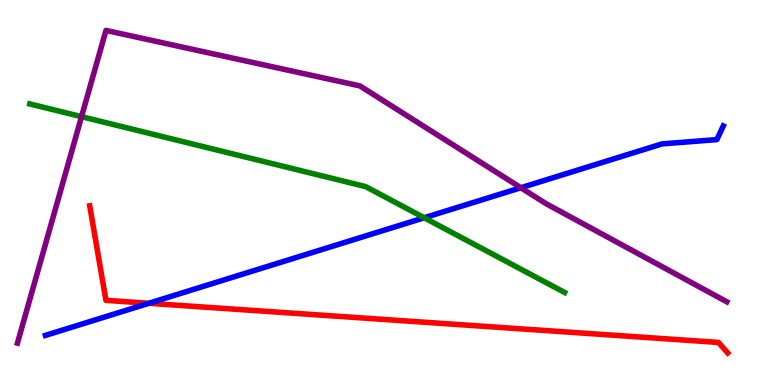[{'lines': ['blue', 'red'], 'intersections': [{'x': 1.92, 'y': 2.12}]}, {'lines': ['green', 'red'], 'intersections': []}, {'lines': ['purple', 'red'], 'intersections': []}, {'lines': ['blue', 'green'], 'intersections': [{'x': 5.47, 'y': 4.34}]}, {'lines': ['blue', 'purple'], 'intersections': [{'x': 6.72, 'y': 5.12}]}, {'lines': ['green', 'purple'], 'intersections': [{'x': 1.05, 'y': 6.97}]}]